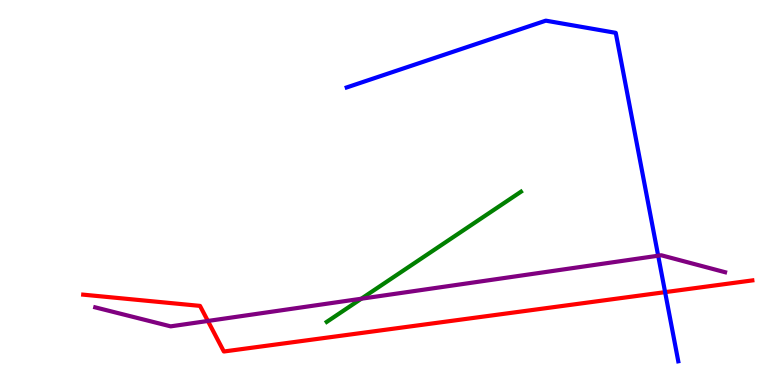[{'lines': ['blue', 'red'], 'intersections': [{'x': 8.58, 'y': 2.41}]}, {'lines': ['green', 'red'], 'intersections': []}, {'lines': ['purple', 'red'], 'intersections': [{'x': 2.68, 'y': 1.66}]}, {'lines': ['blue', 'green'], 'intersections': []}, {'lines': ['blue', 'purple'], 'intersections': [{'x': 8.49, 'y': 3.36}]}, {'lines': ['green', 'purple'], 'intersections': [{'x': 4.66, 'y': 2.24}]}]